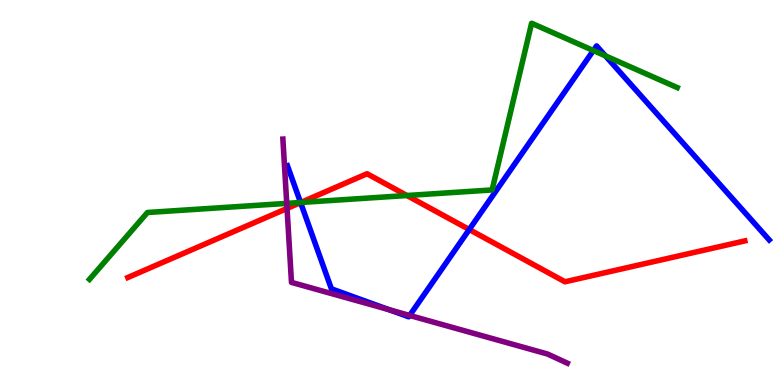[{'lines': ['blue', 'red'], 'intersections': [{'x': 3.88, 'y': 4.74}, {'x': 6.05, 'y': 4.04}]}, {'lines': ['green', 'red'], 'intersections': [{'x': 3.88, 'y': 4.74}, {'x': 5.25, 'y': 4.92}]}, {'lines': ['purple', 'red'], 'intersections': [{'x': 3.7, 'y': 4.59}]}, {'lines': ['blue', 'green'], 'intersections': [{'x': 3.88, 'y': 4.74}, {'x': 7.66, 'y': 8.69}, {'x': 7.81, 'y': 8.55}]}, {'lines': ['blue', 'purple'], 'intersections': [{'x': 5.02, 'y': 1.96}, {'x': 5.29, 'y': 1.81}]}, {'lines': ['green', 'purple'], 'intersections': [{'x': 3.7, 'y': 4.72}]}]